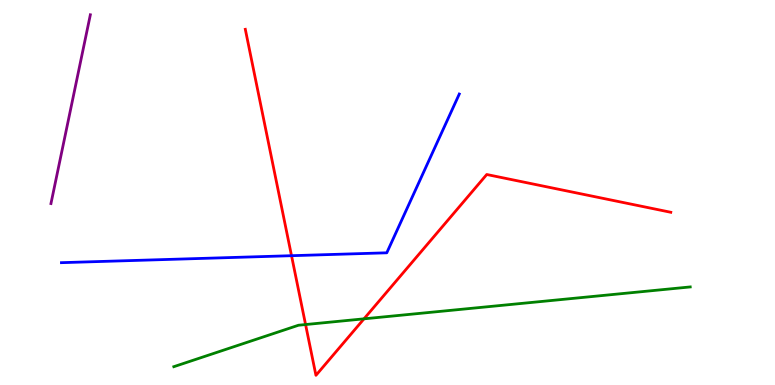[{'lines': ['blue', 'red'], 'intersections': [{'x': 3.76, 'y': 3.36}]}, {'lines': ['green', 'red'], 'intersections': [{'x': 3.94, 'y': 1.57}, {'x': 4.7, 'y': 1.72}]}, {'lines': ['purple', 'red'], 'intersections': []}, {'lines': ['blue', 'green'], 'intersections': []}, {'lines': ['blue', 'purple'], 'intersections': []}, {'lines': ['green', 'purple'], 'intersections': []}]